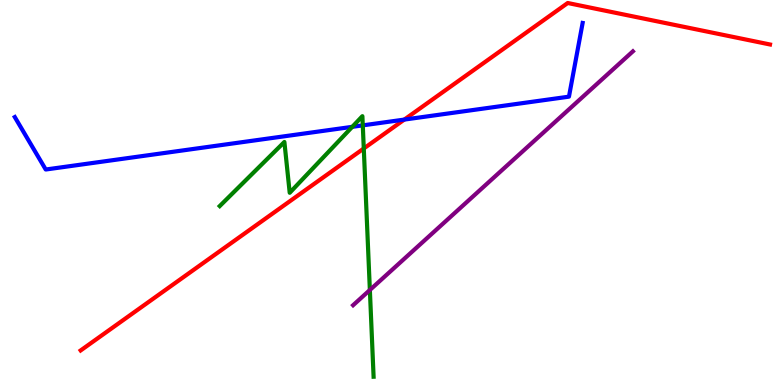[{'lines': ['blue', 'red'], 'intersections': [{'x': 5.22, 'y': 6.89}]}, {'lines': ['green', 'red'], 'intersections': [{'x': 4.69, 'y': 6.14}]}, {'lines': ['purple', 'red'], 'intersections': []}, {'lines': ['blue', 'green'], 'intersections': [{'x': 4.55, 'y': 6.71}, {'x': 4.68, 'y': 6.74}]}, {'lines': ['blue', 'purple'], 'intersections': []}, {'lines': ['green', 'purple'], 'intersections': [{'x': 4.77, 'y': 2.47}]}]